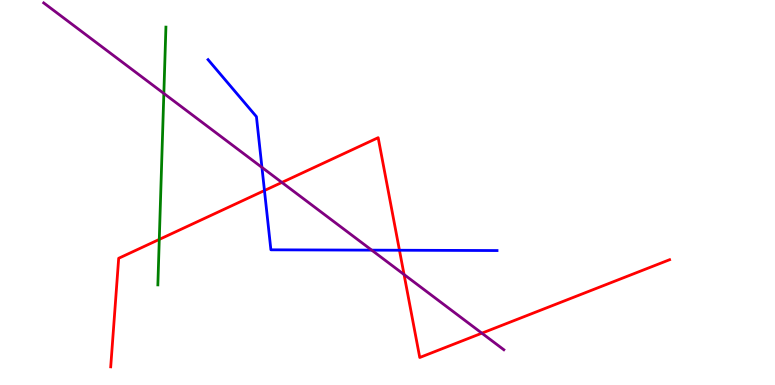[{'lines': ['blue', 'red'], 'intersections': [{'x': 3.41, 'y': 5.05}, {'x': 5.15, 'y': 3.5}]}, {'lines': ['green', 'red'], 'intersections': [{'x': 2.06, 'y': 3.78}]}, {'lines': ['purple', 'red'], 'intersections': [{'x': 3.64, 'y': 5.26}, {'x': 5.21, 'y': 2.87}, {'x': 6.22, 'y': 1.35}]}, {'lines': ['blue', 'green'], 'intersections': []}, {'lines': ['blue', 'purple'], 'intersections': [{'x': 3.38, 'y': 5.65}, {'x': 4.8, 'y': 3.5}]}, {'lines': ['green', 'purple'], 'intersections': [{'x': 2.11, 'y': 7.57}]}]